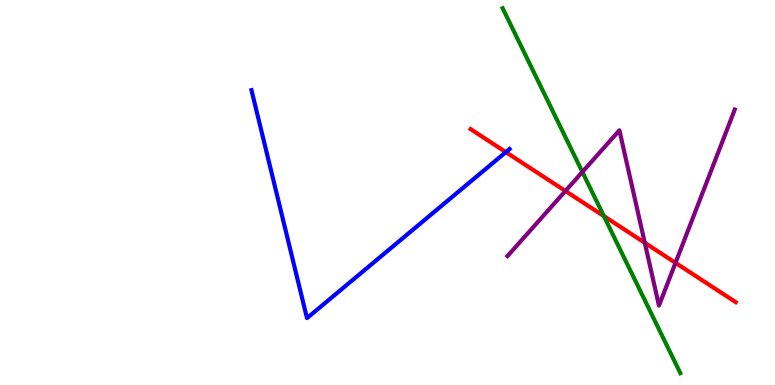[{'lines': ['blue', 'red'], 'intersections': [{'x': 6.53, 'y': 6.05}]}, {'lines': ['green', 'red'], 'intersections': [{'x': 7.79, 'y': 4.39}]}, {'lines': ['purple', 'red'], 'intersections': [{'x': 7.3, 'y': 5.04}, {'x': 8.32, 'y': 3.69}, {'x': 8.72, 'y': 3.17}]}, {'lines': ['blue', 'green'], 'intersections': []}, {'lines': ['blue', 'purple'], 'intersections': []}, {'lines': ['green', 'purple'], 'intersections': [{'x': 7.51, 'y': 5.53}]}]